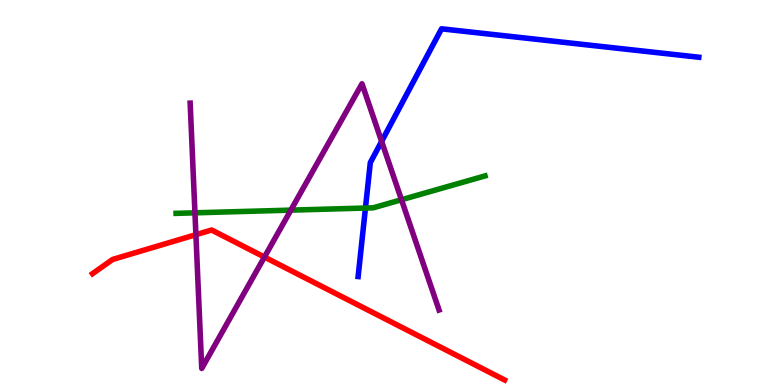[{'lines': ['blue', 'red'], 'intersections': []}, {'lines': ['green', 'red'], 'intersections': []}, {'lines': ['purple', 'red'], 'intersections': [{'x': 2.53, 'y': 3.9}, {'x': 3.41, 'y': 3.32}]}, {'lines': ['blue', 'green'], 'intersections': [{'x': 4.72, 'y': 4.6}]}, {'lines': ['blue', 'purple'], 'intersections': [{'x': 4.92, 'y': 6.33}]}, {'lines': ['green', 'purple'], 'intersections': [{'x': 2.52, 'y': 4.47}, {'x': 3.75, 'y': 4.54}, {'x': 5.18, 'y': 4.81}]}]